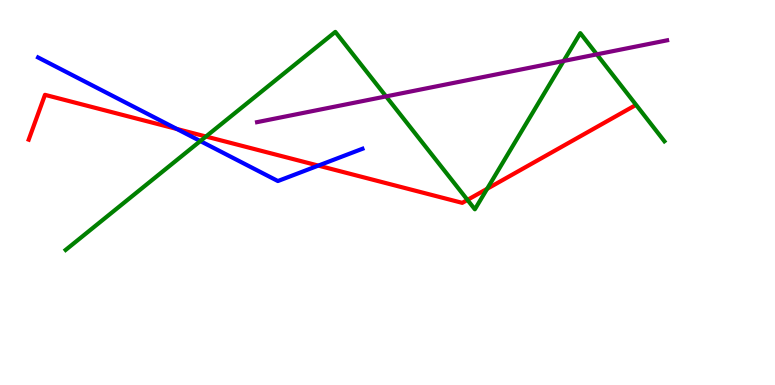[{'lines': ['blue', 'red'], 'intersections': [{'x': 2.28, 'y': 6.65}, {'x': 4.11, 'y': 5.7}]}, {'lines': ['green', 'red'], 'intersections': [{'x': 2.66, 'y': 6.45}, {'x': 6.03, 'y': 4.81}, {'x': 6.29, 'y': 5.1}]}, {'lines': ['purple', 'red'], 'intersections': []}, {'lines': ['blue', 'green'], 'intersections': [{'x': 2.58, 'y': 6.34}]}, {'lines': ['blue', 'purple'], 'intersections': []}, {'lines': ['green', 'purple'], 'intersections': [{'x': 4.98, 'y': 7.5}, {'x': 7.27, 'y': 8.42}, {'x': 7.7, 'y': 8.59}]}]